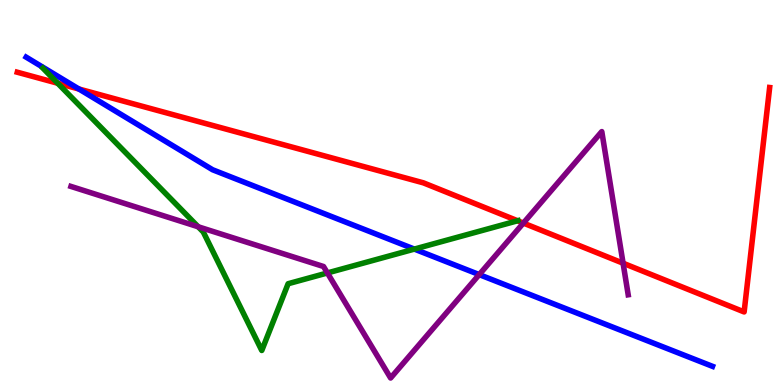[{'lines': ['blue', 'red'], 'intersections': [{'x': 1.02, 'y': 7.69}]}, {'lines': ['green', 'red'], 'intersections': [{'x': 0.744, 'y': 7.84}, {'x': 6.68, 'y': 4.27}]}, {'lines': ['purple', 'red'], 'intersections': [{'x': 6.75, 'y': 4.21}, {'x': 8.04, 'y': 3.16}]}, {'lines': ['blue', 'green'], 'intersections': [{'x': 5.35, 'y': 3.53}]}, {'lines': ['blue', 'purple'], 'intersections': [{'x': 6.18, 'y': 2.87}]}, {'lines': ['green', 'purple'], 'intersections': [{'x': 2.56, 'y': 4.11}, {'x': 4.22, 'y': 2.91}]}]